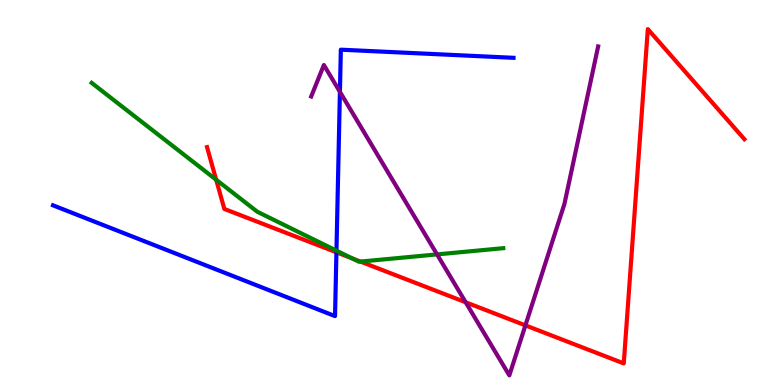[{'lines': ['blue', 'red'], 'intersections': [{'x': 4.34, 'y': 3.45}]}, {'lines': ['green', 'red'], 'intersections': [{'x': 2.79, 'y': 5.33}, {'x': 4.54, 'y': 3.29}, {'x': 4.65, 'y': 3.21}]}, {'lines': ['purple', 'red'], 'intersections': [{'x': 6.01, 'y': 2.15}, {'x': 6.78, 'y': 1.55}]}, {'lines': ['blue', 'green'], 'intersections': [{'x': 4.34, 'y': 3.49}]}, {'lines': ['blue', 'purple'], 'intersections': [{'x': 4.39, 'y': 7.61}]}, {'lines': ['green', 'purple'], 'intersections': [{'x': 5.64, 'y': 3.39}]}]